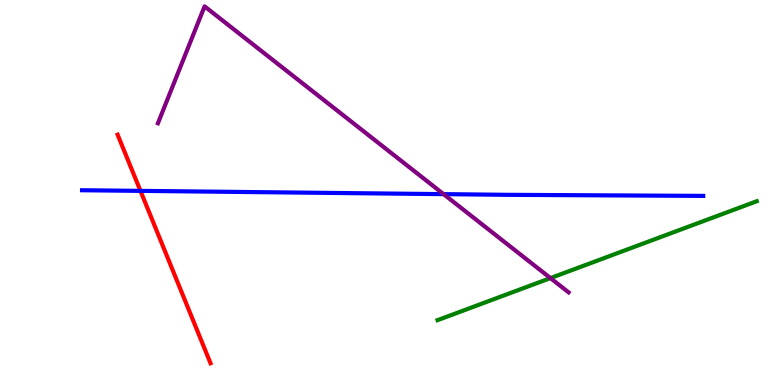[{'lines': ['blue', 'red'], 'intersections': [{'x': 1.81, 'y': 5.04}]}, {'lines': ['green', 'red'], 'intersections': []}, {'lines': ['purple', 'red'], 'intersections': []}, {'lines': ['blue', 'green'], 'intersections': []}, {'lines': ['blue', 'purple'], 'intersections': [{'x': 5.72, 'y': 4.96}]}, {'lines': ['green', 'purple'], 'intersections': [{'x': 7.1, 'y': 2.78}]}]